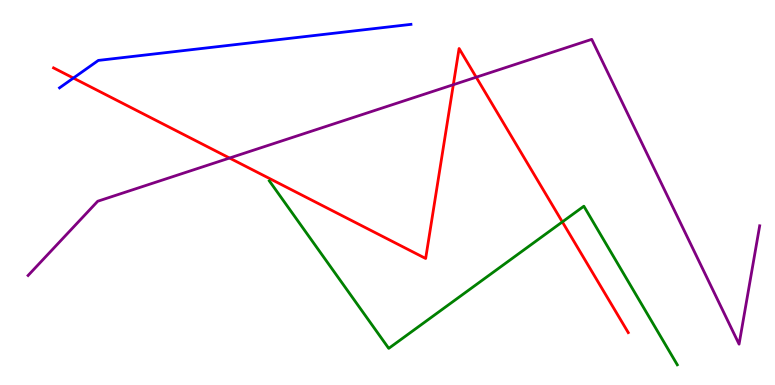[{'lines': ['blue', 'red'], 'intersections': [{'x': 0.947, 'y': 7.97}]}, {'lines': ['green', 'red'], 'intersections': [{'x': 7.26, 'y': 4.24}]}, {'lines': ['purple', 'red'], 'intersections': [{'x': 2.96, 'y': 5.9}, {'x': 5.85, 'y': 7.8}, {'x': 6.14, 'y': 7.99}]}, {'lines': ['blue', 'green'], 'intersections': []}, {'lines': ['blue', 'purple'], 'intersections': []}, {'lines': ['green', 'purple'], 'intersections': []}]